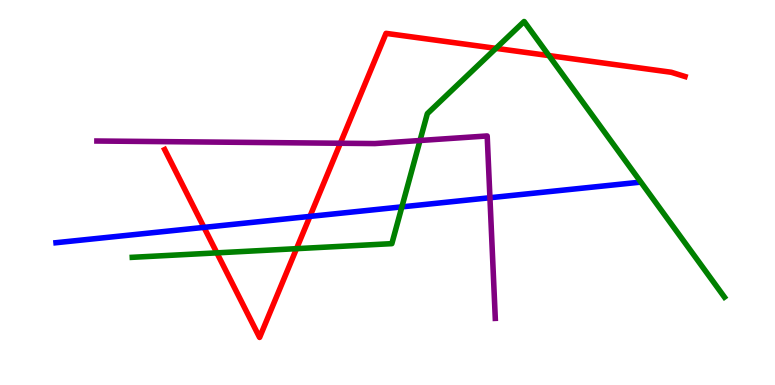[{'lines': ['blue', 'red'], 'intersections': [{'x': 2.63, 'y': 4.09}, {'x': 4.0, 'y': 4.38}]}, {'lines': ['green', 'red'], 'intersections': [{'x': 2.8, 'y': 3.43}, {'x': 3.83, 'y': 3.54}, {'x': 6.4, 'y': 8.74}, {'x': 7.08, 'y': 8.56}]}, {'lines': ['purple', 'red'], 'intersections': [{'x': 4.39, 'y': 6.28}]}, {'lines': ['blue', 'green'], 'intersections': [{'x': 5.19, 'y': 4.63}]}, {'lines': ['blue', 'purple'], 'intersections': [{'x': 6.32, 'y': 4.86}]}, {'lines': ['green', 'purple'], 'intersections': [{'x': 5.42, 'y': 6.35}]}]